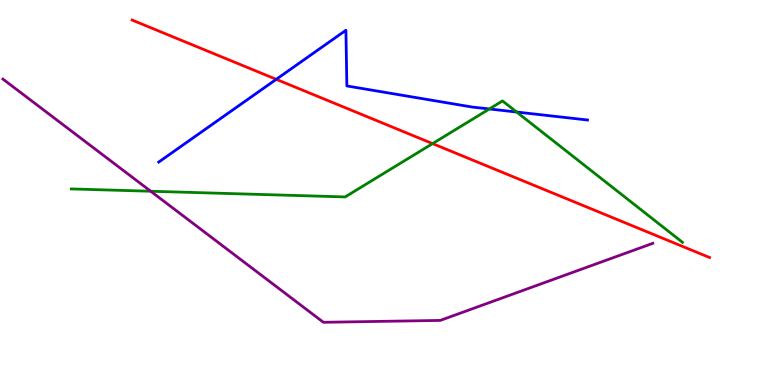[{'lines': ['blue', 'red'], 'intersections': [{'x': 3.56, 'y': 7.94}]}, {'lines': ['green', 'red'], 'intersections': [{'x': 5.58, 'y': 6.27}]}, {'lines': ['purple', 'red'], 'intersections': []}, {'lines': ['blue', 'green'], 'intersections': [{'x': 6.31, 'y': 7.17}, {'x': 6.67, 'y': 7.09}]}, {'lines': ['blue', 'purple'], 'intersections': []}, {'lines': ['green', 'purple'], 'intersections': [{'x': 1.94, 'y': 5.03}]}]